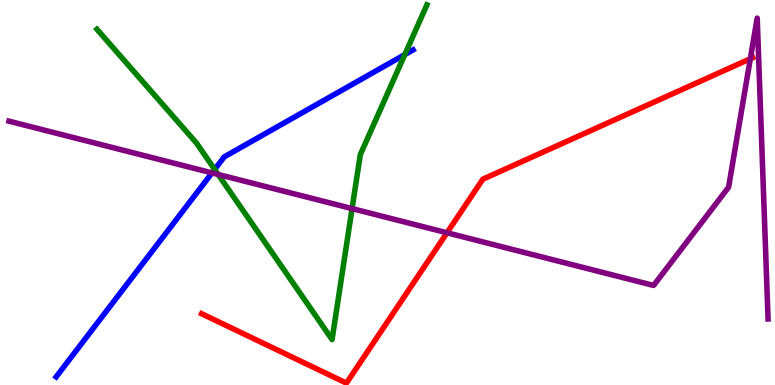[{'lines': ['blue', 'red'], 'intersections': []}, {'lines': ['green', 'red'], 'intersections': []}, {'lines': ['purple', 'red'], 'intersections': [{'x': 5.77, 'y': 3.95}, {'x': 9.68, 'y': 8.47}]}, {'lines': ['blue', 'green'], 'intersections': [{'x': 2.77, 'y': 5.6}, {'x': 5.22, 'y': 8.58}]}, {'lines': ['blue', 'purple'], 'intersections': [{'x': 2.74, 'y': 5.51}]}, {'lines': ['green', 'purple'], 'intersections': [{'x': 2.82, 'y': 5.47}, {'x': 4.54, 'y': 4.58}]}]